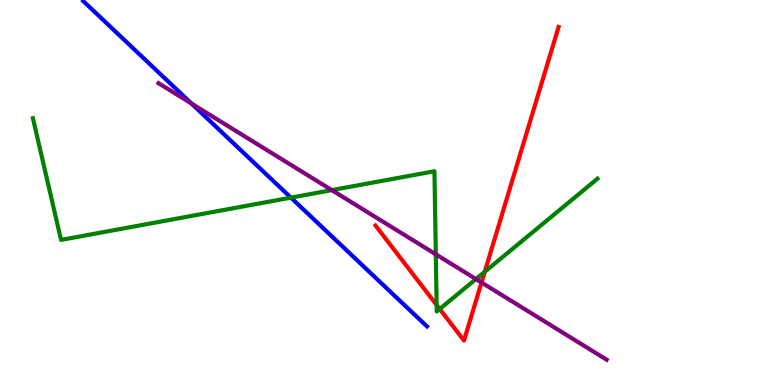[{'lines': ['blue', 'red'], 'intersections': []}, {'lines': ['green', 'red'], 'intersections': [{'x': 5.63, 'y': 2.08}, {'x': 5.67, 'y': 1.97}, {'x': 6.25, 'y': 2.94}]}, {'lines': ['purple', 'red'], 'intersections': [{'x': 6.21, 'y': 2.66}]}, {'lines': ['blue', 'green'], 'intersections': [{'x': 3.75, 'y': 4.87}]}, {'lines': ['blue', 'purple'], 'intersections': [{'x': 2.47, 'y': 7.31}]}, {'lines': ['green', 'purple'], 'intersections': [{'x': 4.28, 'y': 5.06}, {'x': 5.62, 'y': 3.39}, {'x': 6.14, 'y': 2.75}]}]